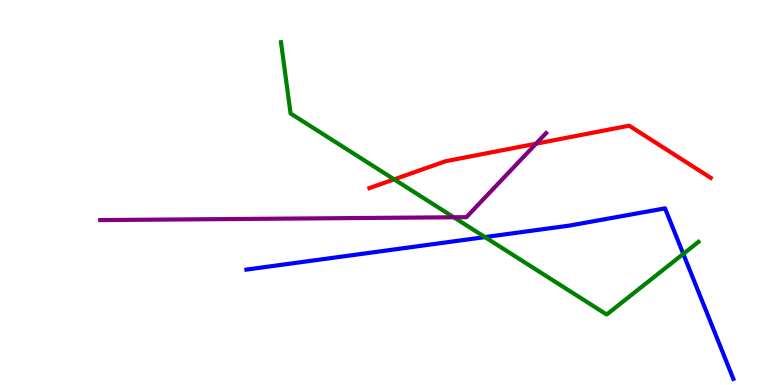[{'lines': ['blue', 'red'], 'intersections': []}, {'lines': ['green', 'red'], 'intersections': [{'x': 5.09, 'y': 5.34}]}, {'lines': ['purple', 'red'], 'intersections': [{'x': 6.92, 'y': 6.27}]}, {'lines': ['blue', 'green'], 'intersections': [{'x': 6.26, 'y': 3.84}, {'x': 8.82, 'y': 3.41}]}, {'lines': ['blue', 'purple'], 'intersections': []}, {'lines': ['green', 'purple'], 'intersections': [{'x': 5.86, 'y': 4.36}]}]